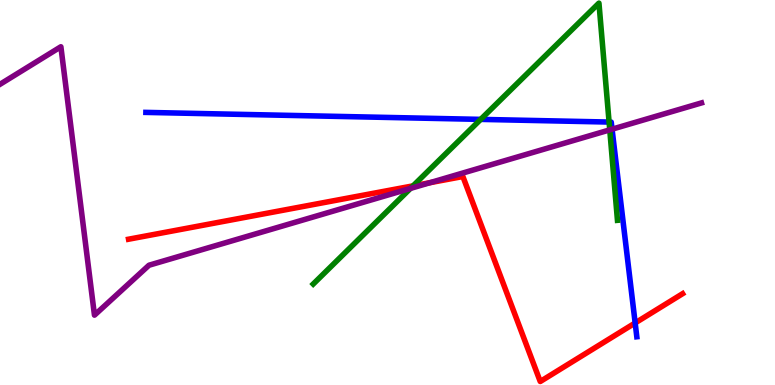[{'lines': ['blue', 'red'], 'intersections': [{'x': 8.2, 'y': 1.61}]}, {'lines': ['green', 'red'], 'intersections': [{'x': 5.33, 'y': 5.17}]}, {'lines': ['purple', 'red'], 'intersections': [{'x': 5.55, 'y': 5.25}]}, {'lines': ['blue', 'green'], 'intersections': [{'x': 6.2, 'y': 6.9}, {'x': 7.86, 'y': 6.83}]}, {'lines': ['blue', 'purple'], 'intersections': [{'x': 7.9, 'y': 6.64}]}, {'lines': ['green', 'purple'], 'intersections': [{'x': 5.3, 'y': 5.11}, {'x': 7.87, 'y': 6.63}]}]